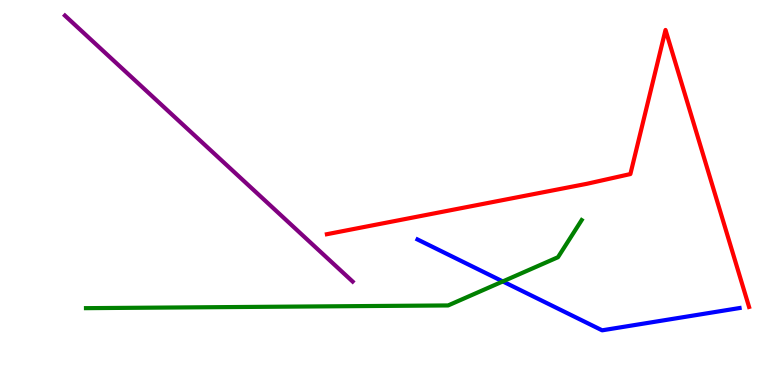[{'lines': ['blue', 'red'], 'intersections': []}, {'lines': ['green', 'red'], 'intersections': []}, {'lines': ['purple', 'red'], 'intersections': []}, {'lines': ['blue', 'green'], 'intersections': [{'x': 6.49, 'y': 2.69}]}, {'lines': ['blue', 'purple'], 'intersections': []}, {'lines': ['green', 'purple'], 'intersections': []}]